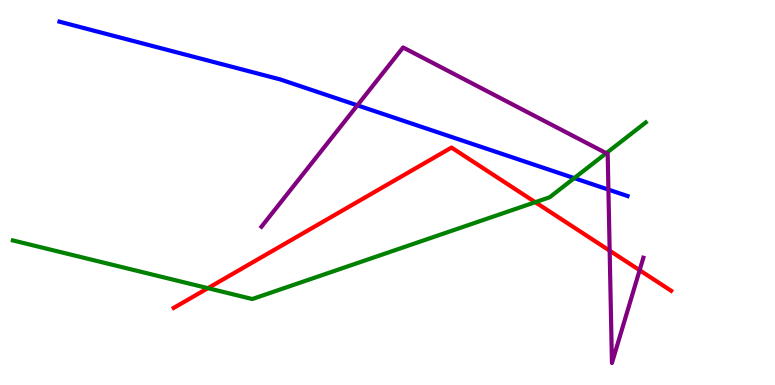[{'lines': ['blue', 'red'], 'intersections': []}, {'lines': ['green', 'red'], 'intersections': [{'x': 2.68, 'y': 2.52}, {'x': 6.91, 'y': 4.75}]}, {'lines': ['purple', 'red'], 'intersections': [{'x': 7.87, 'y': 3.49}, {'x': 8.25, 'y': 2.98}]}, {'lines': ['blue', 'green'], 'intersections': [{'x': 7.41, 'y': 5.37}]}, {'lines': ['blue', 'purple'], 'intersections': [{'x': 4.61, 'y': 7.26}, {'x': 7.85, 'y': 5.08}]}, {'lines': ['green', 'purple'], 'intersections': [{'x': 7.82, 'y': 6.02}]}]